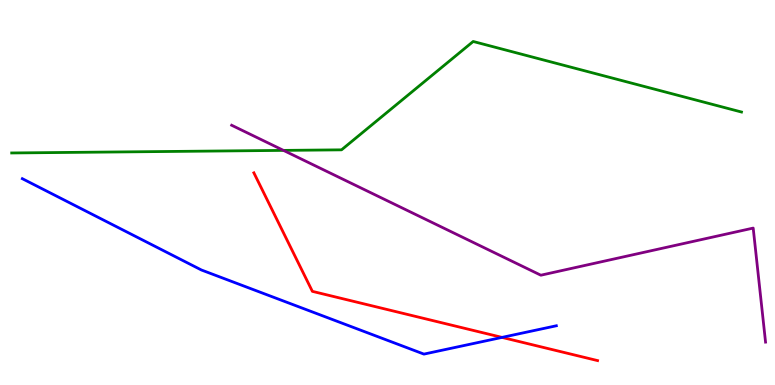[{'lines': ['blue', 'red'], 'intersections': [{'x': 6.48, 'y': 1.24}]}, {'lines': ['green', 'red'], 'intersections': []}, {'lines': ['purple', 'red'], 'intersections': []}, {'lines': ['blue', 'green'], 'intersections': []}, {'lines': ['blue', 'purple'], 'intersections': []}, {'lines': ['green', 'purple'], 'intersections': [{'x': 3.66, 'y': 6.09}]}]